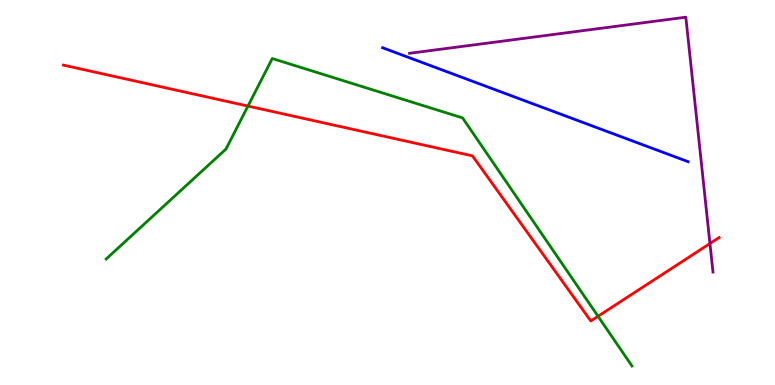[{'lines': ['blue', 'red'], 'intersections': []}, {'lines': ['green', 'red'], 'intersections': [{'x': 3.2, 'y': 7.24}, {'x': 7.72, 'y': 1.79}]}, {'lines': ['purple', 'red'], 'intersections': [{'x': 9.16, 'y': 3.67}]}, {'lines': ['blue', 'green'], 'intersections': []}, {'lines': ['blue', 'purple'], 'intersections': []}, {'lines': ['green', 'purple'], 'intersections': []}]